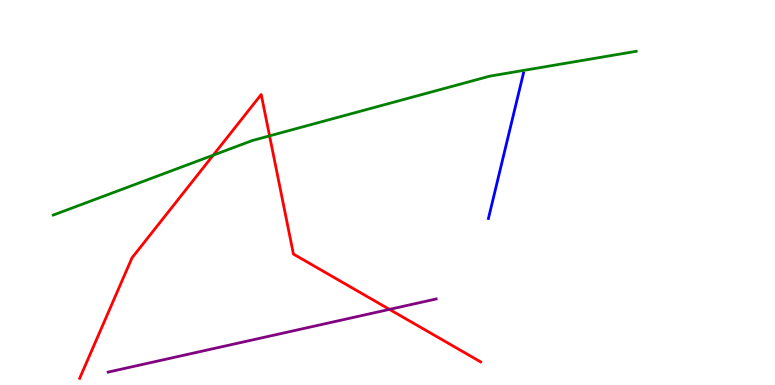[{'lines': ['blue', 'red'], 'intersections': []}, {'lines': ['green', 'red'], 'intersections': [{'x': 2.75, 'y': 5.97}, {'x': 3.48, 'y': 6.47}]}, {'lines': ['purple', 'red'], 'intersections': [{'x': 5.03, 'y': 1.96}]}, {'lines': ['blue', 'green'], 'intersections': []}, {'lines': ['blue', 'purple'], 'intersections': []}, {'lines': ['green', 'purple'], 'intersections': []}]